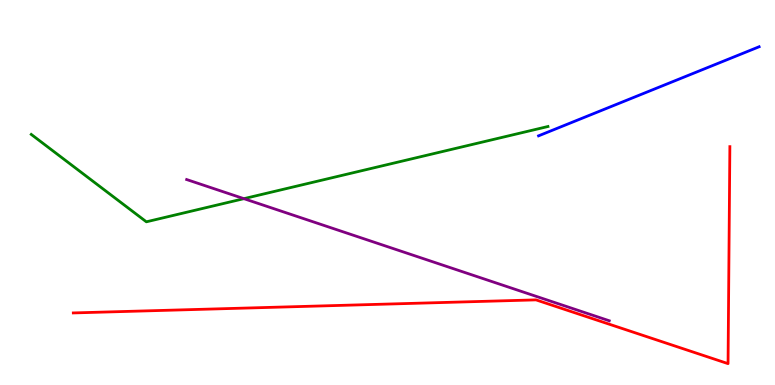[{'lines': ['blue', 'red'], 'intersections': []}, {'lines': ['green', 'red'], 'intersections': []}, {'lines': ['purple', 'red'], 'intersections': []}, {'lines': ['blue', 'green'], 'intersections': []}, {'lines': ['blue', 'purple'], 'intersections': []}, {'lines': ['green', 'purple'], 'intersections': [{'x': 3.15, 'y': 4.84}]}]